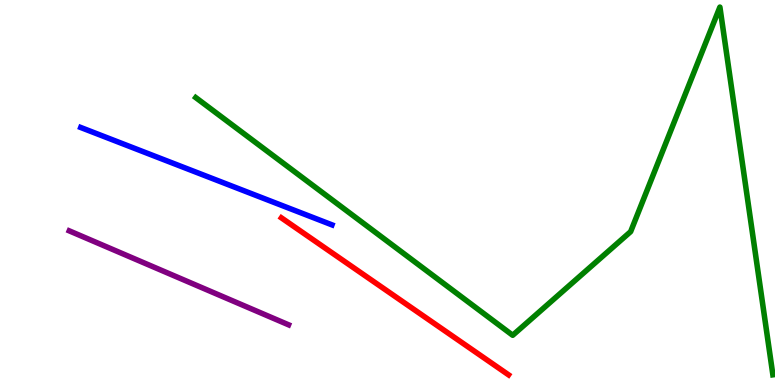[{'lines': ['blue', 'red'], 'intersections': []}, {'lines': ['green', 'red'], 'intersections': []}, {'lines': ['purple', 'red'], 'intersections': []}, {'lines': ['blue', 'green'], 'intersections': []}, {'lines': ['blue', 'purple'], 'intersections': []}, {'lines': ['green', 'purple'], 'intersections': []}]